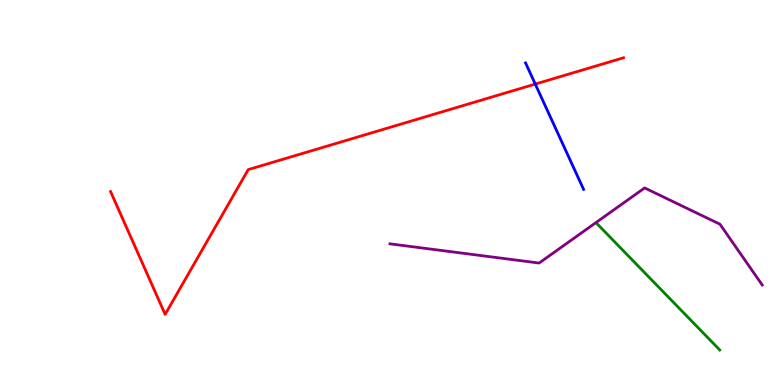[{'lines': ['blue', 'red'], 'intersections': [{'x': 6.91, 'y': 7.82}]}, {'lines': ['green', 'red'], 'intersections': []}, {'lines': ['purple', 'red'], 'intersections': []}, {'lines': ['blue', 'green'], 'intersections': []}, {'lines': ['blue', 'purple'], 'intersections': []}, {'lines': ['green', 'purple'], 'intersections': []}]